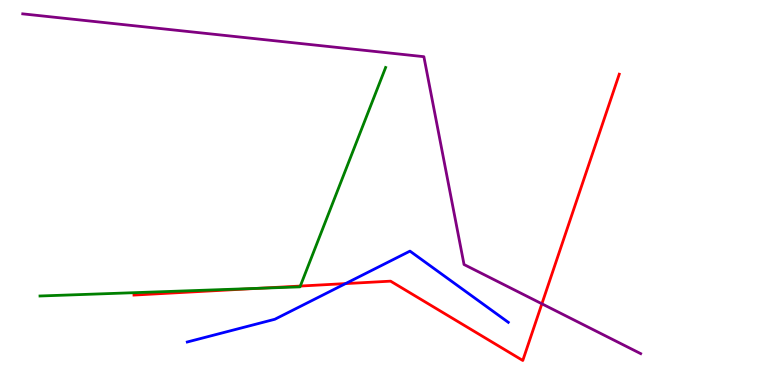[{'lines': ['blue', 'red'], 'intersections': [{'x': 4.46, 'y': 2.63}]}, {'lines': ['green', 'red'], 'intersections': [{'x': 3.34, 'y': 2.51}, {'x': 3.88, 'y': 2.57}]}, {'lines': ['purple', 'red'], 'intersections': [{'x': 6.99, 'y': 2.11}]}, {'lines': ['blue', 'green'], 'intersections': []}, {'lines': ['blue', 'purple'], 'intersections': []}, {'lines': ['green', 'purple'], 'intersections': []}]